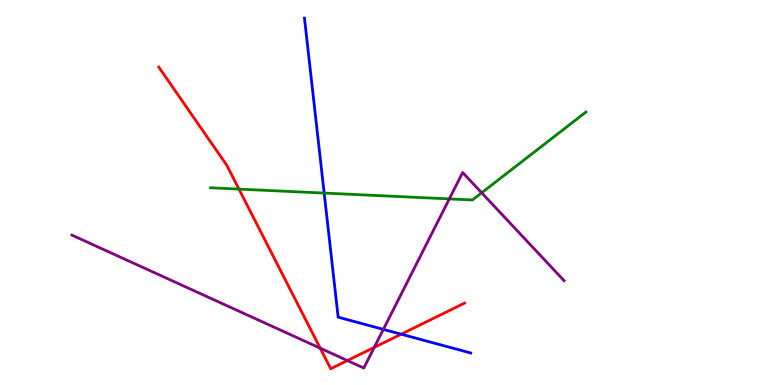[{'lines': ['blue', 'red'], 'intersections': [{'x': 5.18, 'y': 1.32}]}, {'lines': ['green', 'red'], 'intersections': [{'x': 3.08, 'y': 5.09}]}, {'lines': ['purple', 'red'], 'intersections': [{'x': 4.13, 'y': 0.956}, {'x': 4.48, 'y': 0.635}, {'x': 4.83, 'y': 0.977}]}, {'lines': ['blue', 'green'], 'intersections': [{'x': 4.18, 'y': 4.99}]}, {'lines': ['blue', 'purple'], 'intersections': [{'x': 4.95, 'y': 1.44}]}, {'lines': ['green', 'purple'], 'intersections': [{'x': 5.8, 'y': 4.83}, {'x': 6.22, 'y': 4.99}]}]